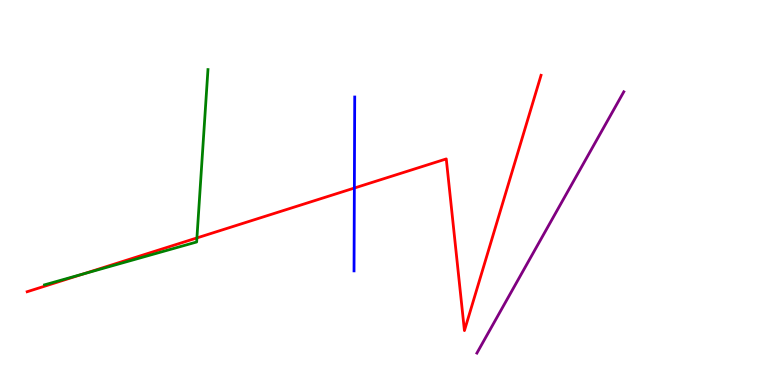[{'lines': ['blue', 'red'], 'intersections': [{'x': 4.57, 'y': 5.12}]}, {'lines': ['green', 'red'], 'intersections': [{'x': 1.08, 'y': 2.89}, {'x': 2.54, 'y': 3.82}]}, {'lines': ['purple', 'red'], 'intersections': []}, {'lines': ['blue', 'green'], 'intersections': []}, {'lines': ['blue', 'purple'], 'intersections': []}, {'lines': ['green', 'purple'], 'intersections': []}]